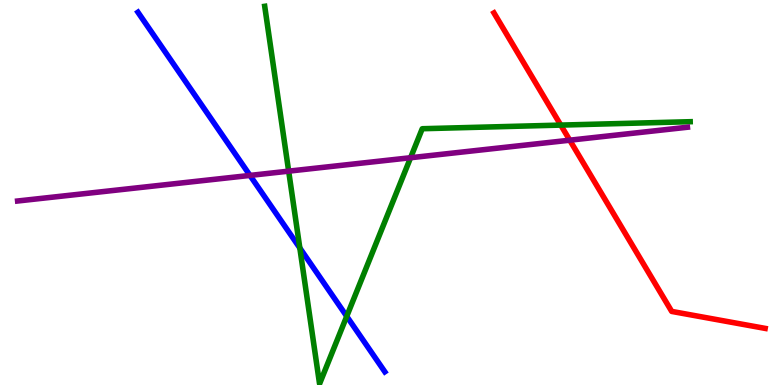[{'lines': ['blue', 'red'], 'intersections': []}, {'lines': ['green', 'red'], 'intersections': [{'x': 7.24, 'y': 6.75}]}, {'lines': ['purple', 'red'], 'intersections': [{'x': 7.35, 'y': 6.36}]}, {'lines': ['blue', 'green'], 'intersections': [{'x': 3.87, 'y': 3.56}, {'x': 4.47, 'y': 1.78}]}, {'lines': ['blue', 'purple'], 'intersections': [{'x': 3.23, 'y': 5.44}]}, {'lines': ['green', 'purple'], 'intersections': [{'x': 3.72, 'y': 5.55}, {'x': 5.3, 'y': 5.9}]}]